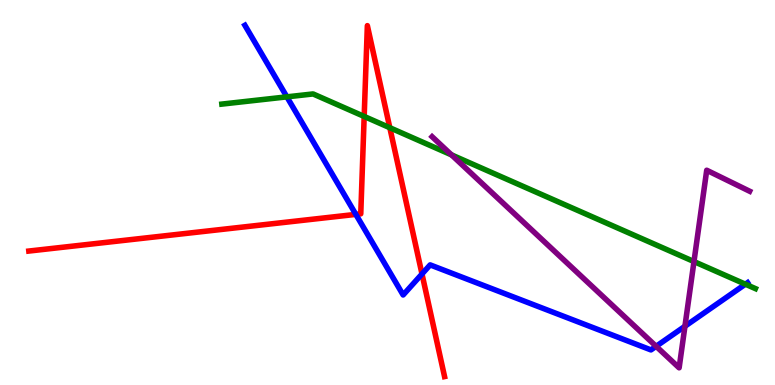[{'lines': ['blue', 'red'], 'intersections': [{'x': 4.59, 'y': 4.43}, {'x': 5.44, 'y': 2.88}]}, {'lines': ['green', 'red'], 'intersections': [{'x': 4.7, 'y': 6.98}, {'x': 5.03, 'y': 6.68}]}, {'lines': ['purple', 'red'], 'intersections': []}, {'lines': ['blue', 'green'], 'intersections': [{'x': 3.7, 'y': 7.48}, {'x': 9.62, 'y': 2.62}]}, {'lines': ['blue', 'purple'], 'intersections': [{'x': 8.47, 'y': 1.01}, {'x': 8.84, 'y': 1.53}]}, {'lines': ['green', 'purple'], 'intersections': [{'x': 5.83, 'y': 5.98}, {'x': 8.95, 'y': 3.21}]}]